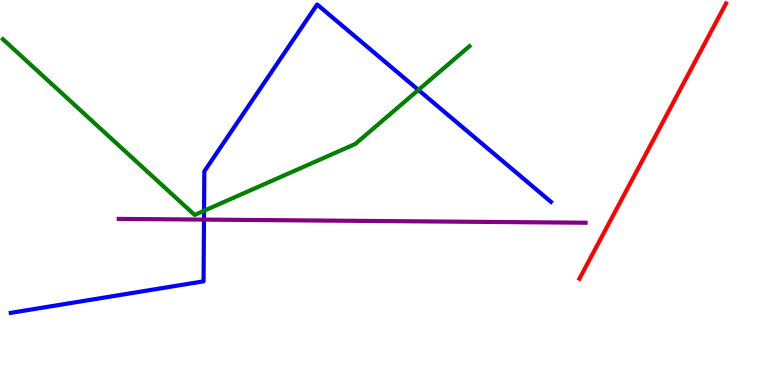[{'lines': ['blue', 'red'], 'intersections': []}, {'lines': ['green', 'red'], 'intersections': []}, {'lines': ['purple', 'red'], 'intersections': []}, {'lines': ['blue', 'green'], 'intersections': [{'x': 2.63, 'y': 4.53}, {'x': 5.4, 'y': 7.66}]}, {'lines': ['blue', 'purple'], 'intersections': [{'x': 2.63, 'y': 4.3}]}, {'lines': ['green', 'purple'], 'intersections': []}]